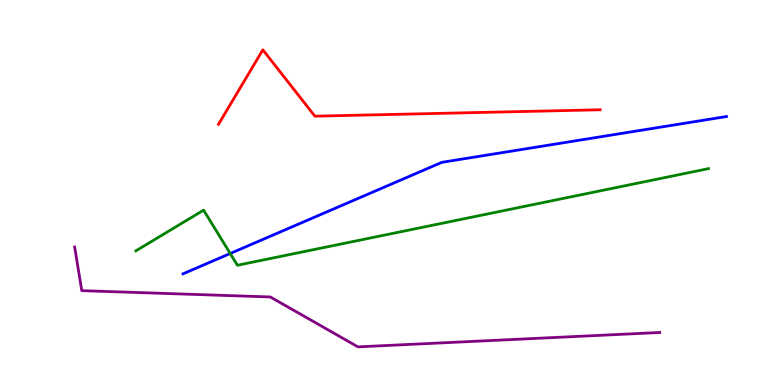[{'lines': ['blue', 'red'], 'intersections': []}, {'lines': ['green', 'red'], 'intersections': []}, {'lines': ['purple', 'red'], 'intersections': []}, {'lines': ['blue', 'green'], 'intersections': [{'x': 2.97, 'y': 3.42}]}, {'lines': ['blue', 'purple'], 'intersections': []}, {'lines': ['green', 'purple'], 'intersections': []}]